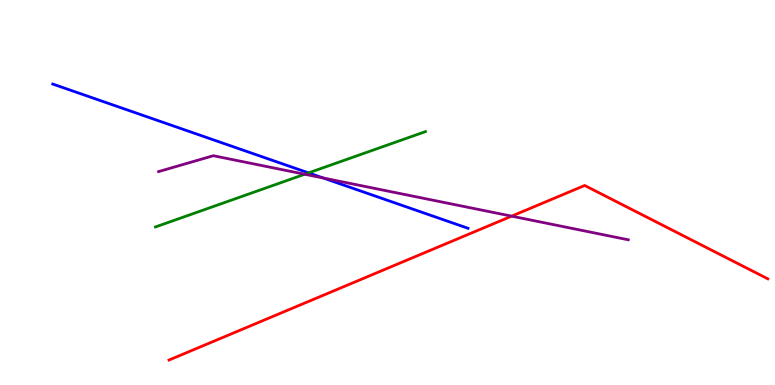[{'lines': ['blue', 'red'], 'intersections': []}, {'lines': ['green', 'red'], 'intersections': []}, {'lines': ['purple', 'red'], 'intersections': [{'x': 6.6, 'y': 4.39}]}, {'lines': ['blue', 'green'], 'intersections': [{'x': 3.98, 'y': 5.51}]}, {'lines': ['blue', 'purple'], 'intersections': [{'x': 4.17, 'y': 5.38}]}, {'lines': ['green', 'purple'], 'intersections': [{'x': 3.93, 'y': 5.47}]}]